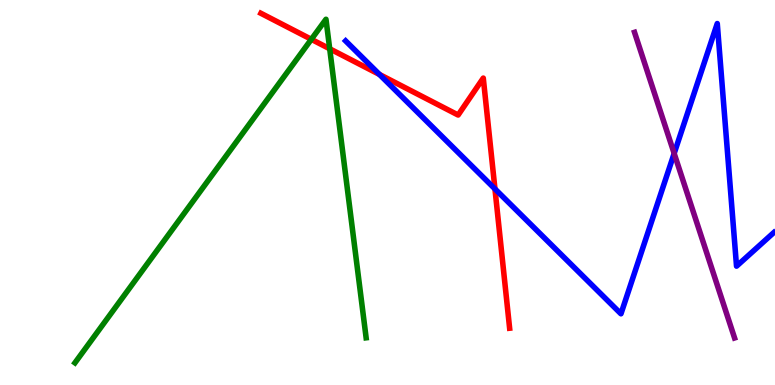[{'lines': ['blue', 'red'], 'intersections': [{'x': 4.9, 'y': 8.07}, {'x': 6.39, 'y': 5.09}]}, {'lines': ['green', 'red'], 'intersections': [{'x': 4.02, 'y': 8.98}, {'x': 4.25, 'y': 8.73}]}, {'lines': ['purple', 'red'], 'intersections': []}, {'lines': ['blue', 'green'], 'intersections': []}, {'lines': ['blue', 'purple'], 'intersections': [{'x': 8.7, 'y': 6.01}]}, {'lines': ['green', 'purple'], 'intersections': []}]